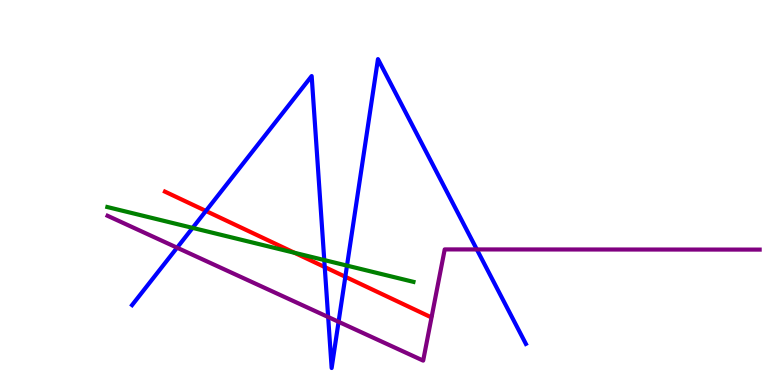[{'lines': ['blue', 'red'], 'intersections': [{'x': 2.66, 'y': 4.52}, {'x': 4.19, 'y': 3.06}, {'x': 4.46, 'y': 2.81}]}, {'lines': ['green', 'red'], 'intersections': [{'x': 3.8, 'y': 3.43}]}, {'lines': ['purple', 'red'], 'intersections': []}, {'lines': ['blue', 'green'], 'intersections': [{'x': 2.49, 'y': 4.08}, {'x': 4.18, 'y': 3.25}, {'x': 4.48, 'y': 3.1}]}, {'lines': ['blue', 'purple'], 'intersections': [{'x': 2.28, 'y': 3.57}, {'x': 4.23, 'y': 1.77}, {'x': 4.37, 'y': 1.64}, {'x': 6.15, 'y': 3.52}]}, {'lines': ['green', 'purple'], 'intersections': []}]